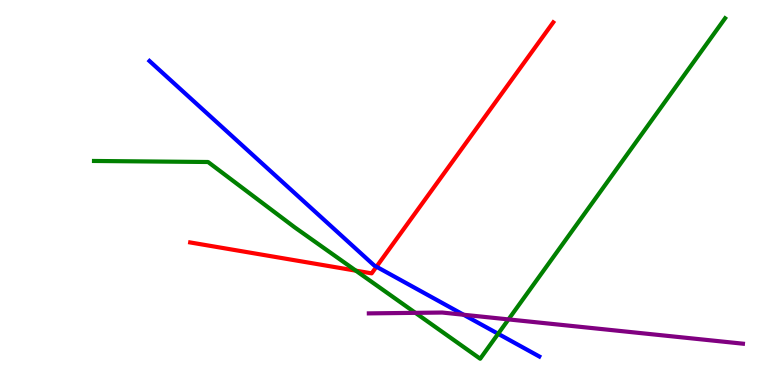[{'lines': ['blue', 'red'], 'intersections': [{'x': 4.86, 'y': 3.07}]}, {'lines': ['green', 'red'], 'intersections': [{'x': 4.59, 'y': 2.97}]}, {'lines': ['purple', 'red'], 'intersections': []}, {'lines': ['blue', 'green'], 'intersections': [{'x': 6.43, 'y': 1.33}]}, {'lines': ['blue', 'purple'], 'intersections': [{'x': 5.98, 'y': 1.82}]}, {'lines': ['green', 'purple'], 'intersections': [{'x': 5.36, 'y': 1.87}, {'x': 6.56, 'y': 1.7}]}]